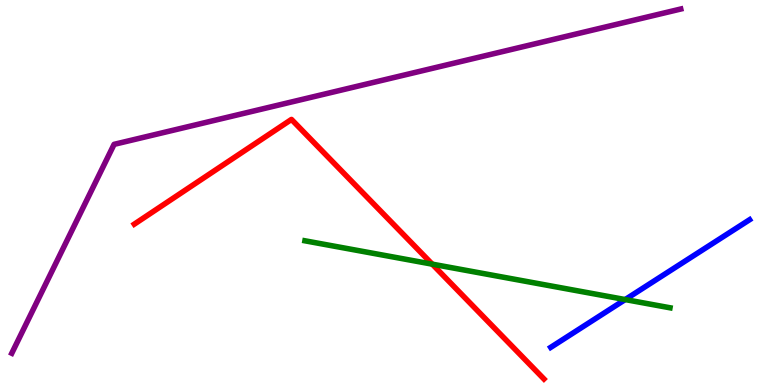[{'lines': ['blue', 'red'], 'intersections': []}, {'lines': ['green', 'red'], 'intersections': [{'x': 5.58, 'y': 3.14}]}, {'lines': ['purple', 'red'], 'intersections': []}, {'lines': ['blue', 'green'], 'intersections': [{'x': 8.07, 'y': 2.22}]}, {'lines': ['blue', 'purple'], 'intersections': []}, {'lines': ['green', 'purple'], 'intersections': []}]